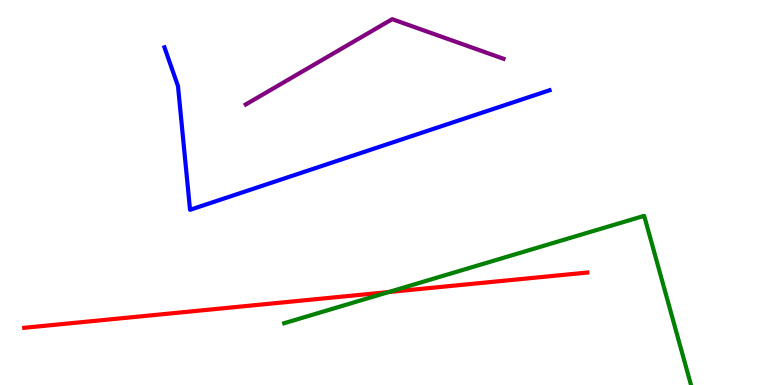[{'lines': ['blue', 'red'], 'intersections': []}, {'lines': ['green', 'red'], 'intersections': [{'x': 5.02, 'y': 2.41}]}, {'lines': ['purple', 'red'], 'intersections': []}, {'lines': ['blue', 'green'], 'intersections': []}, {'lines': ['blue', 'purple'], 'intersections': []}, {'lines': ['green', 'purple'], 'intersections': []}]